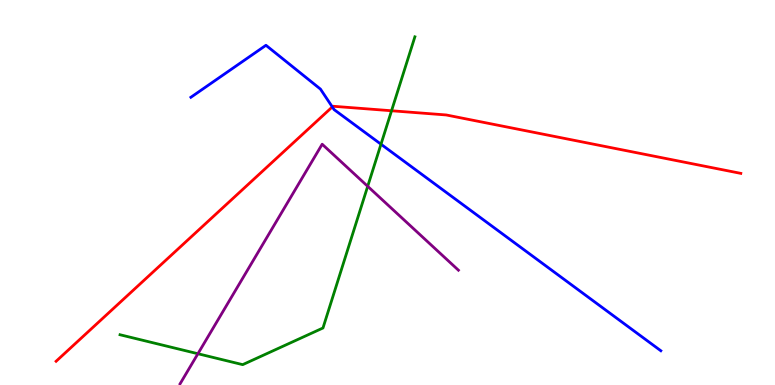[{'lines': ['blue', 'red'], 'intersections': [{'x': 4.29, 'y': 7.22}]}, {'lines': ['green', 'red'], 'intersections': [{'x': 5.05, 'y': 7.12}]}, {'lines': ['purple', 'red'], 'intersections': []}, {'lines': ['blue', 'green'], 'intersections': [{'x': 4.92, 'y': 6.25}]}, {'lines': ['blue', 'purple'], 'intersections': []}, {'lines': ['green', 'purple'], 'intersections': [{'x': 2.55, 'y': 0.812}, {'x': 4.74, 'y': 5.16}]}]